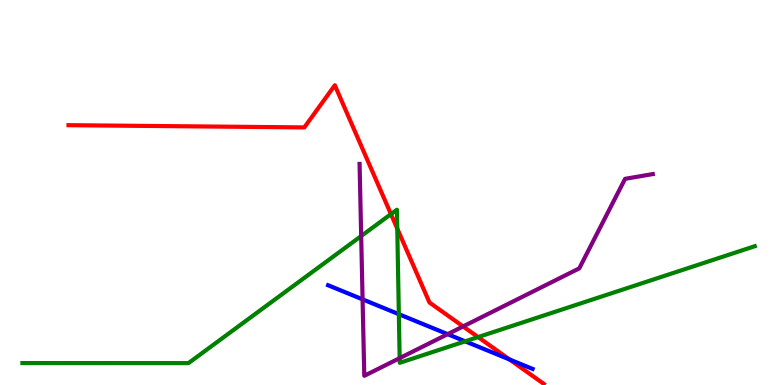[{'lines': ['blue', 'red'], 'intersections': [{'x': 6.57, 'y': 0.663}]}, {'lines': ['green', 'red'], 'intersections': [{'x': 5.04, 'y': 4.44}, {'x': 5.13, 'y': 4.06}, {'x': 6.17, 'y': 1.24}]}, {'lines': ['purple', 'red'], 'intersections': [{'x': 5.98, 'y': 1.52}]}, {'lines': ['blue', 'green'], 'intersections': [{'x': 5.15, 'y': 1.84}, {'x': 6.0, 'y': 1.13}]}, {'lines': ['blue', 'purple'], 'intersections': [{'x': 4.68, 'y': 2.22}, {'x': 5.78, 'y': 1.32}]}, {'lines': ['green', 'purple'], 'intersections': [{'x': 4.66, 'y': 3.87}, {'x': 5.16, 'y': 0.698}]}]